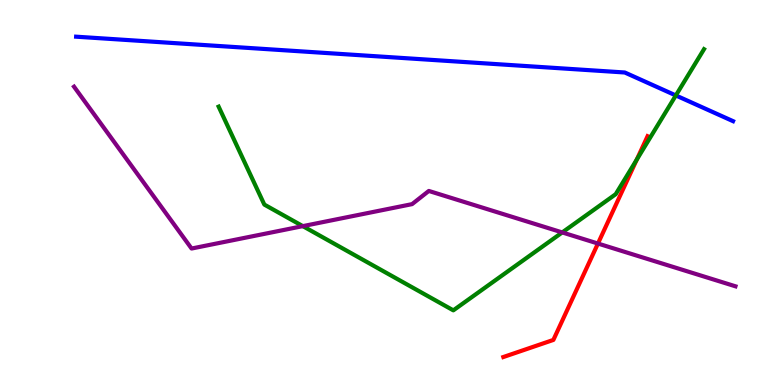[{'lines': ['blue', 'red'], 'intersections': []}, {'lines': ['green', 'red'], 'intersections': [{'x': 8.22, 'y': 5.85}]}, {'lines': ['purple', 'red'], 'intersections': [{'x': 7.72, 'y': 3.67}]}, {'lines': ['blue', 'green'], 'intersections': [{'x': 8.72, 'y': 7.52}]}, {'lines': ['blue', 'purple'], 'intersections': []}, {'lines': ['green', 'purple'], 'intersections': [{'x': 3.91, 'y': 4.13}, {'x': 7.25, 'y': 3.96}]}]